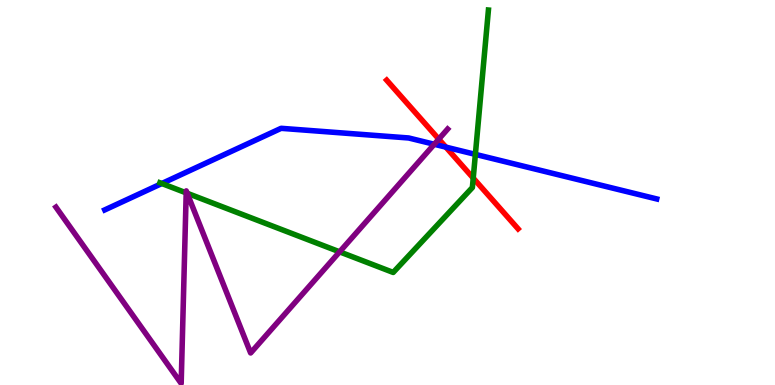[{'lines': ['blue', 'red'], 'intersections': [{'x': 5.75, 'y': 6.18}]}, {'lines': ['green', 'red'], 'intersections': [{'x': 6.11, 'y': 5.37}]}, {'lines': ['purple', 'red'], 'intersections': [{'x': 5.66, 'y': 6.39}]}, {'lines': ['blue', 'green'], 'intersections': [{'x': 2.09, 'y': 5.23}, {'x': 6.13, 'y': 5.99}]}, {'lines': ['blue', 'purple'], 'intersections': [{'x': 5.6, 'y': 6.25}]}, {'lines': ['green', 'purple'], 'intersections': [{'x': 2.4, 'y': 4.99}, {'x': 2.42, 'y': 4.98}, {'x': 4.38, 'y': 3.46}]}]